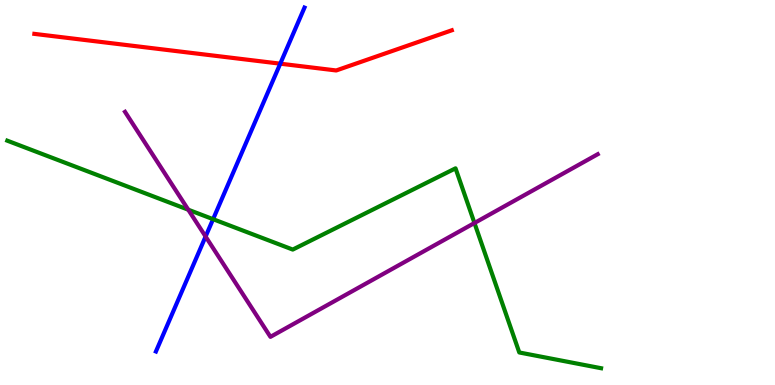[{'lines': ['blue', 'red'], 'intersections': [{'x': 3.62, 'y': 8.35}]}, {'lines': ['green', 'red'], 'intersections': []}, {'lines': ['purple', 'red'], 'intersections': []}, {'lines': ['blue', 'green'], 'intersections': [{'x': 2.75, 'y': 4.31}]}, {'lines': ['blue', 'purple'], 'intersections': [{'x': 2.65, 'y': 3.86}]}, {'lines': ['green', 'purple'], 'intersections': [{'x': 2.43, 'y': 4.55}, {'x': 6.12, 'y': 4.21}]}]